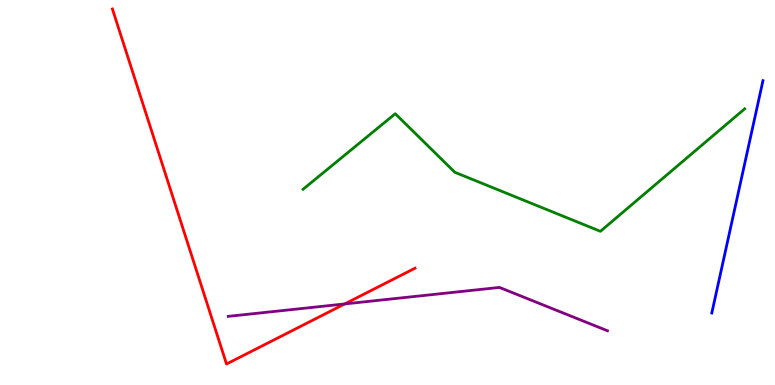[{'lines': ['blue', 'red'], 'intersections': []}, {'lines': ['green', 'red'], 'intersections': []}, {'lines': ['purple', 'red'], 'intersections': [{'x': 4.45, 'y': 2.11}]}, {'lines': ['blue', 'green'], 'intersections': []}, {'lines': ['blue', 'purple'], 'intersections': []}, {'lines': ['green', 'purple'], 'intersections': []}]